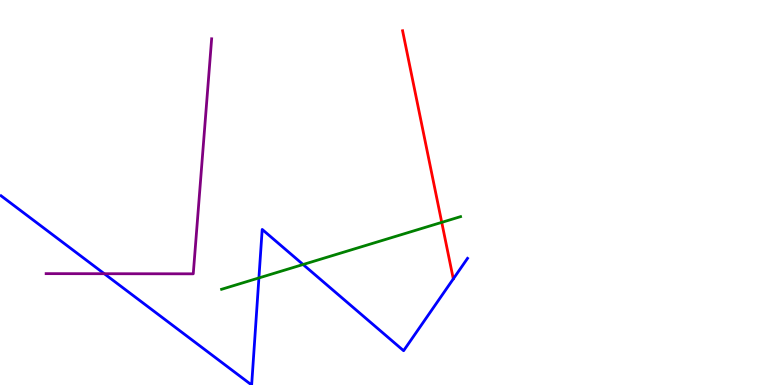[{'lines': ['blue', 'red'], 'intersections': []}, {'lines': ['green', 'red'], 'intersections': [{'x': 5.7, 'y': 4.22}]}, {'lines': ['purple', 'red'], 'intersections': []}, {'lines': ['blue', 'green'], 'intersections': [{'x': 3.34, 'y': 2.78}, {'x': 3.91, 'y': 3.13}]}, {'lines': ['blue', 'purple'], 'intersections': [{'x': 1.35, 'y': 2.89}]}, {'lines': ['green', 'purple'], 'intersections': []}]